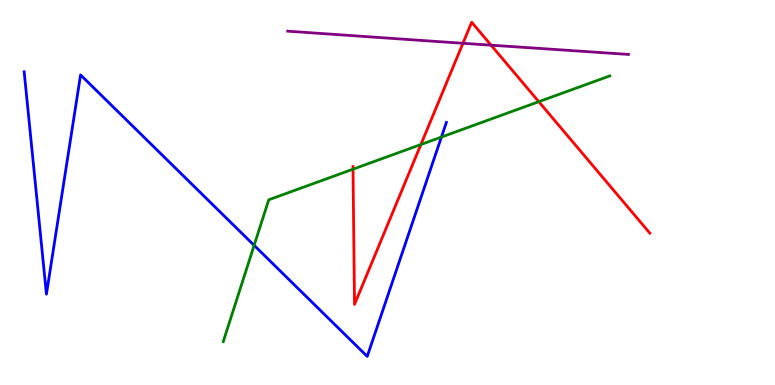[{'lines': ['blue', 'red'], 'intersections': []}, {'lines': ['green', 'red'], 'intersections': [{'x': 4.56, 'y': 5.61}, {'x': 5.43, 'y': 6.25}, {'x': 6.95, 'y': 7.36}]}, {'lines': ['purple', 'red'], 'intersections': [{'x': 5.97, 'y': 8.88}, {'x': 6.34, 'y': 8.83}]}, {'lines': ['blue', 'green'], 'intersections': [{'x': 3.28, 'y': 3.63}, {'x': 5.7, 'y': 6.44}]}, {'lines': ['blue', 'purple'], 'intersections': []}, {'lines': ['green', 'purple'], 'intersections': []}]